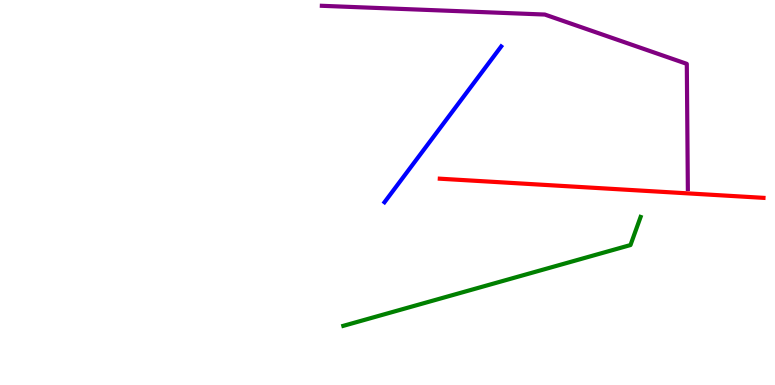[{'lines': ['blue', 'red'], 'intersections': []}, {'lines': ['green', 'red'], 'intersections': []}, {'lines': ['purple', 'red'], 'intersections': []}, {'lines': ['blue', 'green'], 'intersections': []}, {'lines': ['blue', 'purple'], 'intersections': []}, {'lines': ['green', 'purple'], 'intersections': []}]